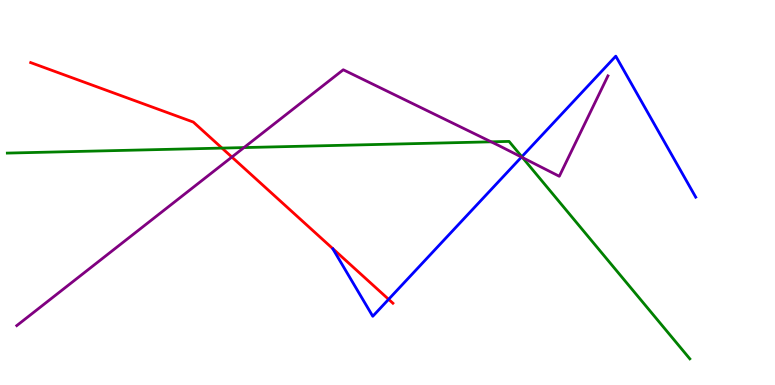[{'lines': ['blue', 'red'], 'intersections': [{'x': 5.01, 'y': 2.23}]}, {'lines': ['green', 'red'], 'intersections': [{'x': 2.86, 'y': 6.15}]}, {'lines': ['purple', 'red'], 'intersections': [{'x': 2.99, 'y': 5.92}]}, {'lines': ['blue', 'green'], 'intersections': [{'x': 6.73, 'y': 5.93}]}, {'lines': ['blue', 'purple'], 'intersections': [{'x': 6.73, 'y': 5.92}]}, {'lines': ['green', 'purple'], 'intersections': [{'x': 3.15, 'y': 6.17}, {'x': 6.34, 'y': 6.32}, {'x': 6.74, 'y': 5.91}]}]